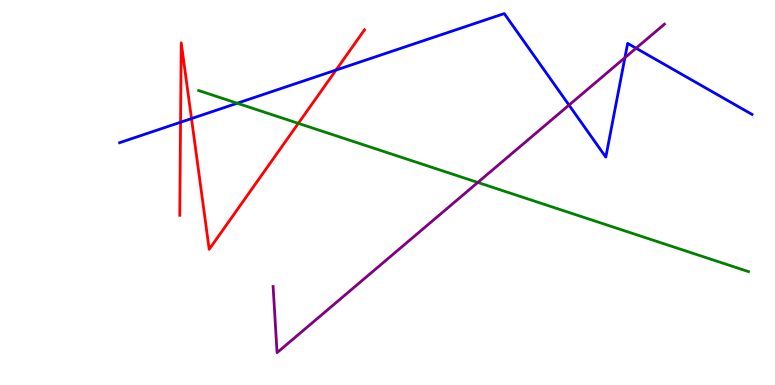[{'lines': ['blue', 'red'], 'intersections': [{'x': 2.33, 'y': 6.82}, {'x': 2.47, 'y': 6.92}, {'x': 4.34, 'y': 8.18}]}, {'lines': ['green', 'red'], 'intersections': [{'x': 3.85, 'y': 6.8}]}, {'lines': ['purple', 'red'], 'intersections': []}, {'lines': ['blue', 'green'], 'intersections': [{'x': 3.06, 'y': 7.32}]}, {'lines': ['blue', 'purple'], 'intersections': [{'x': 7.34, 'y': 7.27}, {'x': 8.06, 'y': 8.5}, {'x': 8.21, 'y': 8.75}]}, {'lines': ['green', 'purple'], 'intersections': [{'x': 6.16, 'y': 5.26}]}]